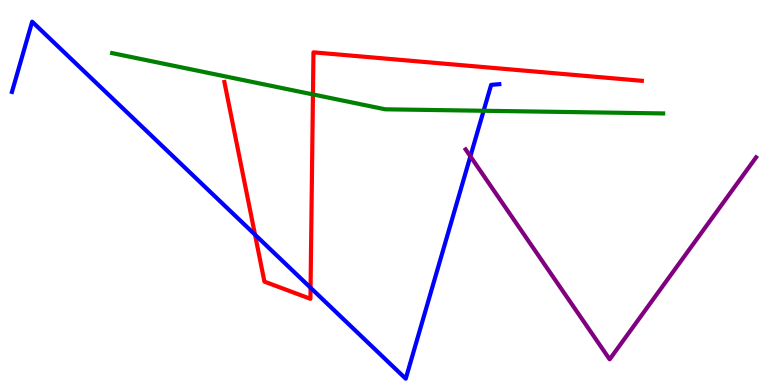[{'lines': ['blue', 'red'], 'intersections': [{'x': 3.29, 'y': 3.91}, {'x': 4.01, 'y': 2.53}]}, {'lines': ['green', 'red'], 'intersections': [{'x': 4.04, 'y': 7.55}]}, {'lines': ['purple', 'red'], 'intersections': []}, {'lines': ['blue', 'green'], 'intersections': [{'x': 6.24, 'y': 7.12}]}, {'lines': ['blue', 'purple'], 'intersections': [{'x': 6.07, 'y': 5.94}]}, {'lines': ['green', 'purple'], 'intersections': []}]